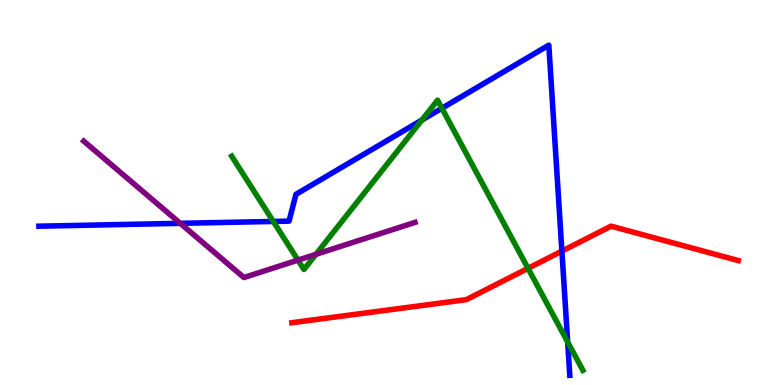[{'lines': ['blue', 'red'], 'intersections': [{'x': 7.25, 'y': 3.48}]}, {'lines': ['green', 'red'], 'intersections': [{'x': 6.81, 'y': 3.03}]}, {'lines': ['purple', 'red'], 'intersections': []}, {'lines': ['blue', 'green'], 'intersections': [{'x': 3.53, 'y': 4.25}, {'x': 5.44, 'y': 6.88}, {'x': 5.7, 'y': 7.19}, {'x': 7.32, 'y': 1.12}]}, {'lines': ['blue', 'purple'], 'intersections': [{'x': 2.33, 'y': 4.2}]}, {'lines': ['green', 'purple'], 'intersections': [{'x': 3.84, 'y': 3.24}, {'x': 4.08, 'y': 3.39}]}]